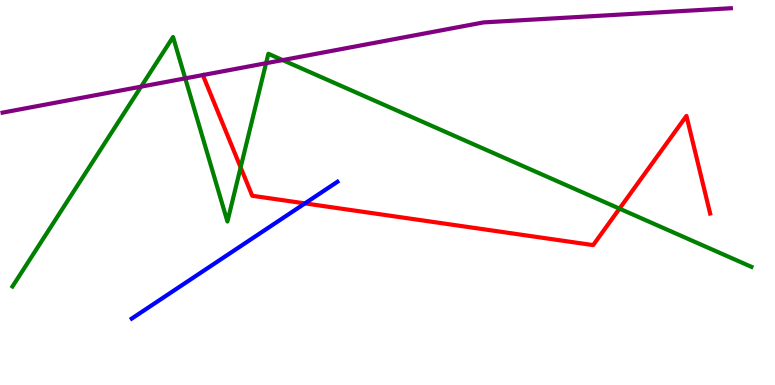[{'lines': ['blue', 'red'], 'intersections': [{'x': 3.93, 'y': 4.72}]}, {'lines': ['green', 'red'], 'intersections': [{'x': 3.1, 'y': 5.65}, {'x': 7.99, 'y': 4.58}]}, {'lines': ['purple', 'red'], 'intersections': []}, {'lines': ['blue', 'green'], 'intersections': []}, {'lines': ['blue', 'purple'], 'intersections': []}, {'lines': ['green', 'purple'], 'intersections': [{'x': 1.82, 'y': 7.75}, {'x': 2.39, 'y': 7.96}, {'x': 3.43, 'y': 8.36}, {'x': 3.65, 'y': 8.44}]}]